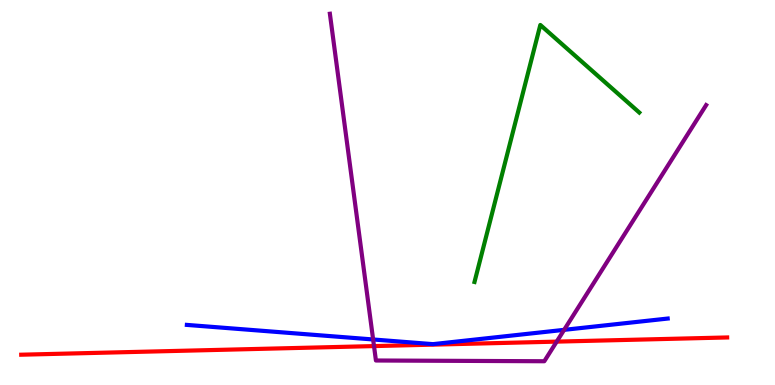[{'lines': ['blue', 'red'], 'intersections': []}, {'lines': ['green', 'red'], 'intersections': []}, {'lines': ['purple', 'red'], 'intersections': [{'x': 4.83, 'y': 1.01}, {'x': 7.18, 'y': 1.13}]}, {'lines': ['blue', 'green'], 'intersections': []}, {'lines': ['blue', 'purple'], 'intersections': [{'x': 4.81, 'y': 1.18}, {'x': 7.28, 'y': 1.43}]}, {'lines': ['green', 'purple'], 'intersections': []}]